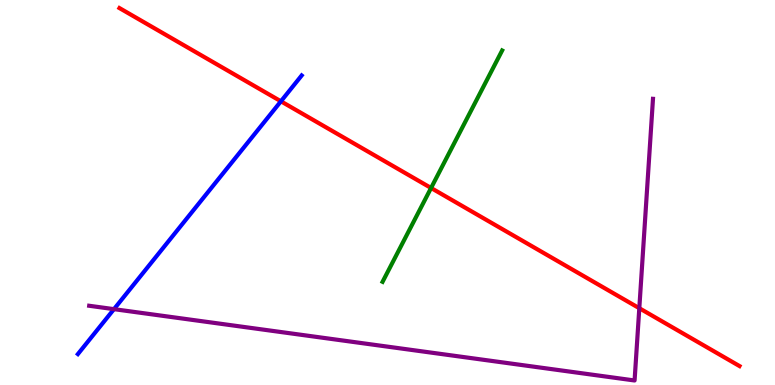[{'lines': ['blue', 'red'], 'intersections': [{'x': 3.62, 'y': 7.37}]}, {'lines': ['green', 'red'], 'intersections': [{'x': 5.56, 'y': 5.12}]}, {'lines': ['purple', 'red'], 'intersections': [{'x': 8.25, 'y': 1.99}]}, {'lines': ['blue', 'green'], 'intersections': []}, {'lines': ['blue', 'purple'], 'intersections': [{'x': 1.47, 'y': 1.97}]}, {'lines': ['green', 'purple'], 'intersections': []}]